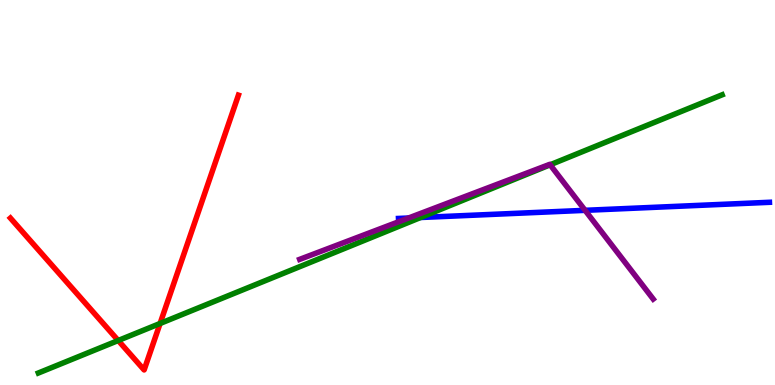[{'lines': ['blue', 'red'], 'intersections': []}, {'lines': ['green', 'red'], 'intersections': [{'x': 1.53, 'y': 1.16}, {'x': 2.07, 'y': 1.6}]}, {'lines': ['purple', 'red'], 'intersections': []}, {'lines': ['blue', 'green'], 'intersections': [{'x': 5.43, 'y': 4.35}]}, {'lines': ['blue', 'purple'], 'intersections': [{'x': 5.27, 'y': 4.34}, {'x': 7.55, 'y': 4.54}]}, {'lines': ['green', 'purple'], 'intersections': [{'x': 7.1, 'y': 5.72}]}]